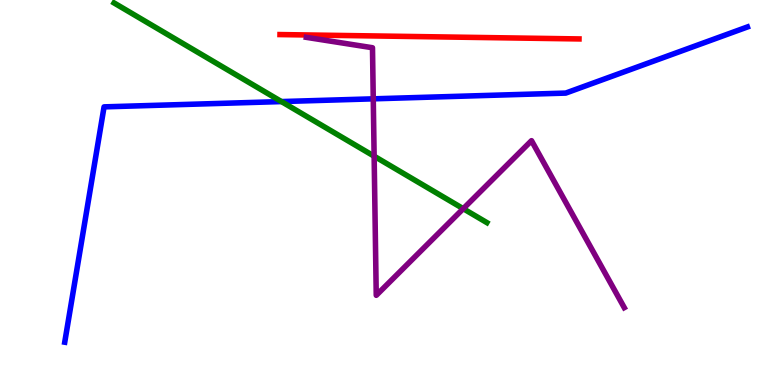[{'lines': ['blue', 'red'], 'intersections': []}, {'lines': ['green', 'red'], 'intersections': []}, {'lines': ['purple', 'red'], 'intersections': []}, {'lines': ['blue', 'green'], 'intersections': [{'x': 3.63, 'y': 7.36}]}, {'lines': ['blue', 'purple'], 'intersections': [{'x': 4.82, 'y': 7.43}]}, {'lines': ['green', 'purple'], 'intersections': [{'x': 4.83, 'y': 5.94}, {'x': 5.98, 'y': 4.58}]}]